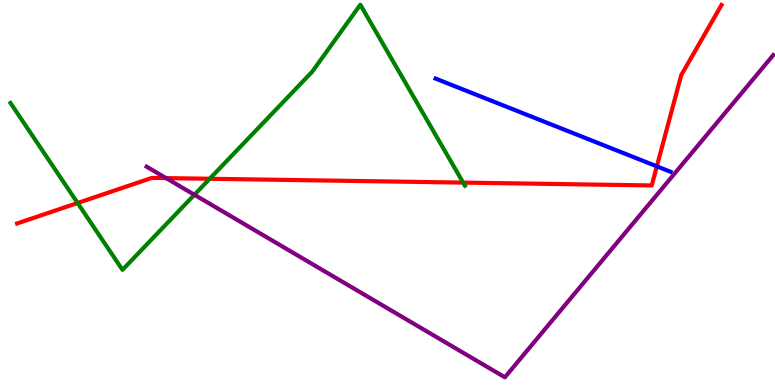[{'lines': ['blue', 'red'], 'intersections': [{'x': 8.48, 'y': 5.68}]}, {'lines': ['green', 'red'], 'intersections': [{'x': 1.0, 'y': 4.73}, {'x': 2.71, 'y': 5.36}, {'x': 5.98, 'y': 5.26}]}, {'lines': ['purple', 'red'], 'intersections': [{'x': 2.14, 'y': 5.37}]}, {'lines': ['blue', 'green'], 'intersections': []}, {'lines': ['blue', 'purple'], 'intersections': []}, {'lines': ['green', 'purple'], 'intersections': [{'x': 2.51, 'y': 4.94}]}]